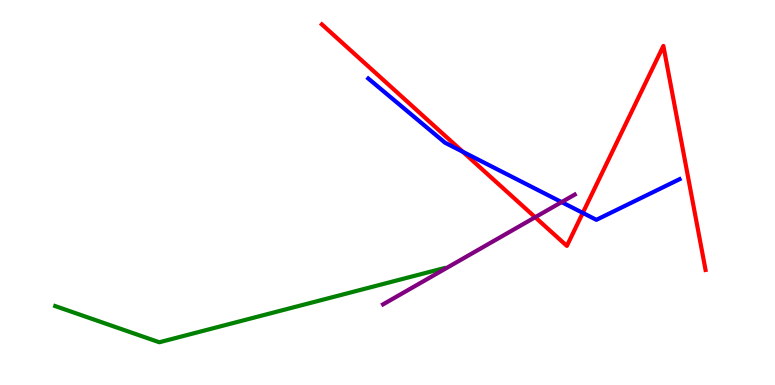[{'lines': ['blue', 'red'], 'intersections': [{'x': 5.97, 'y': 6.06}, {'x': 7.52, 'y': 4.47}]}, {'lines': ['green', 'red'], 'intersections': []}, {'lines': ['purple', 'red'], 'intersections': [{'x': 6.91, 'y': 4.36}]}, {'lines': ['blue', 'green'], 'intersections': []}, {'lines': ['blue', 'purple'], 'intersections': [{'x': 7.25, 'y': 4.75}]}, {'lines': ['green', 'purple'], 'intersections': []}]